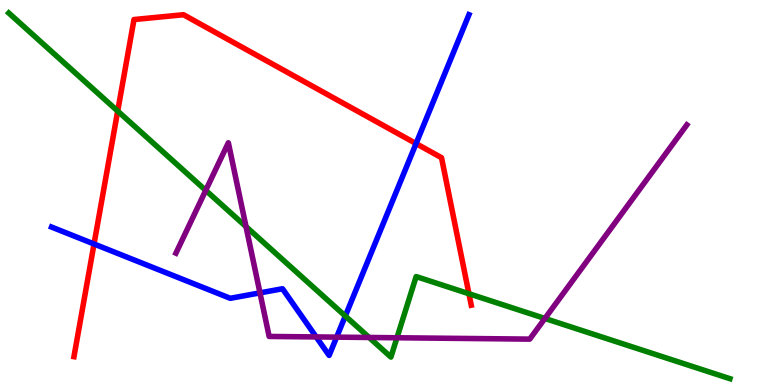[{'lines': ['blue', 'red'], 'intersections': [{'x': 1.21, 'y': 3.66}, {'x': 5.37, 'y': 6.27}]}, {'lines': ['green', 'red'], 'intersections': [{'x': 1.52, 'y': 7.11}, {'x': 6.05, 'y': 2.37}]}, {'lines': ['purple', 'red'], 'intersections': []}, {'lines': ['blue', 'green'], 'intersections': [{'x': 4.46, 'y': 1.79}]}, {'lines': ['blue', 'purple'], 'intersections': [{'x': 3.35, 'y': 2.39}, {'x': 4.08, 'y': 1.25}, {'x': 4.34, 'y': 1.24}]}, {'lines': ['green', 'purple'], 'intersections': [{'x': 2.65, 'y': 5.06}, {'x': 3.17, 'y': 4.11}, {'x': 4.76, 'y': 1.23}, {'x': 5.12, 'y': 1.23}, {'x': 7.03, 'y': 1.73}]}]